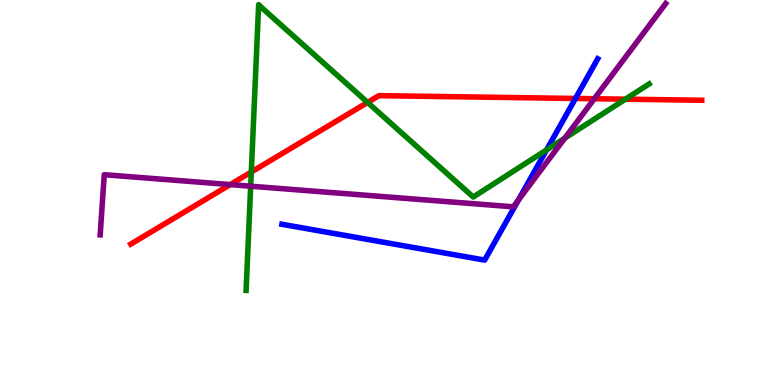[{'lines': ['blue', 'red'], 'intersections': [{'x': 7.43, 'y': 7.44}]}, {'lines': ['green', 'red'], 'intersections': [{'x': 3.24, 'y': 5.53}, {'x': 4.74, 'y': 7.34}, {'x': 8.07, 'y': 7.42}]}, {'lines': ['purple', 'red'], 'intersections': [{'x': 2.97, 'y': 5.21}, {'x': 7.67, 'y': 7.44}]}, {'lines': ['blue', 'green'], 'intersections': [{'x': 7.05, 'y': 6.11}]}, {'lines': ['blue', 'purple'], 'intersections': [{'x': 6.69, 'y': 4.81}]}, {'lines': ['green', 'purple'], 'intersections': [{'x': 3.23, 'y': 5.16}, {'x': 7.29, 'y': 6.41}]}]